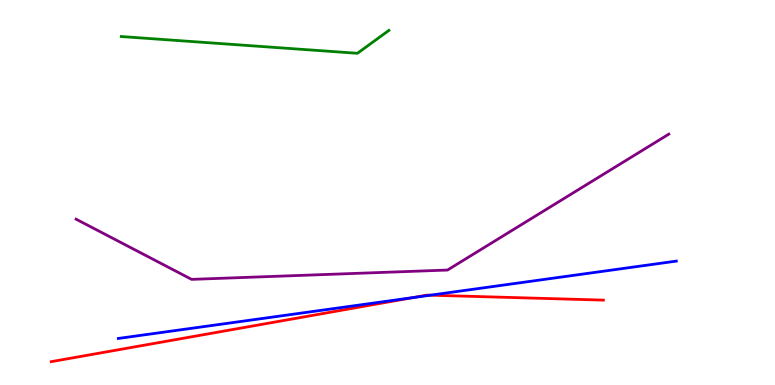[{'lines': ['blue', 'red'], 'intersections': [{'x': 5.32, 'y': 2.27}, {'x': 5.55, 'y': 2.33}]}, {'lines': ['green', 'red'], 'intersections': []}, {'lines': ['purple', 'red'], 'intersections': []}, {'lines': ['blue', 'green'], 'intersections': []}, {'lines': ['blue', 'purple'], 'intersections': []}, {'lines': ['green', 'purple'], 'intersections': []}]